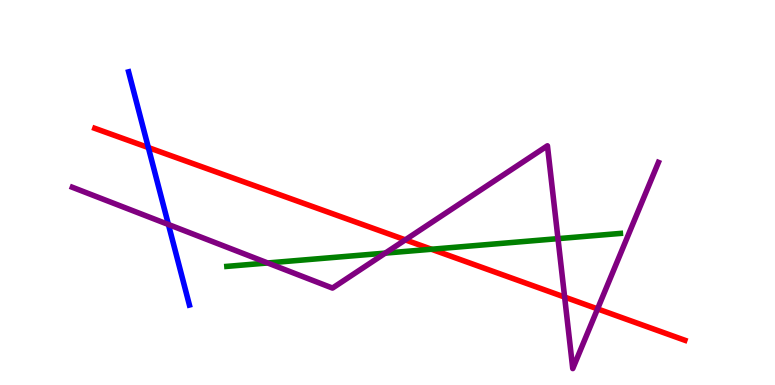[{'lines': ['blue', 'red'], 'intersections': [{'x': 1.91, 'y': 6.17}]}, {'lines': ['green', 'red'], 'intersections': [{'x': 5.57, 'y': 3.53}]}, {'lines': ['purple', 'red'], 'intersections': [{'x': 5.23, 'y': 3.77}, {'x': 7.29, 'y': 2.28}, {'x': 7.71, 'y': 1.98}]}, {'lines': ['blue', 'green'], 'intersections': []}, {'lines': ['blue', 'purple'], 'intersections': [{'x': 2.17, 'y': 4.17}]}, {'lines': ['green', 'purple'], 'intersections': [{'x': 3.45, 'y': 3.17}, {'x': 4.97, 'y': 3.43}, {'x': 7.2, 'y': 3.8}]}]